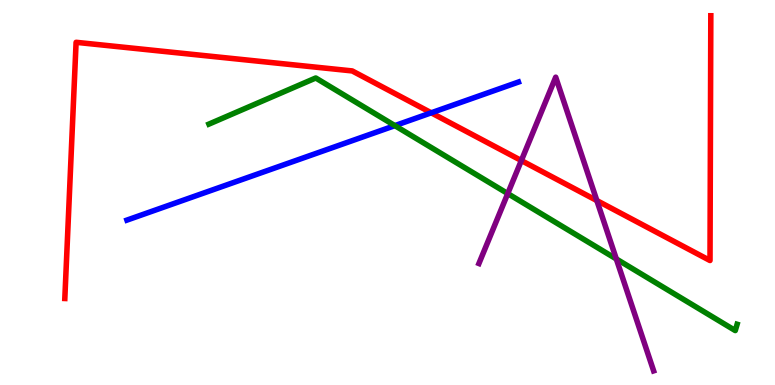[{'lines': ['blue', 'red'], 'intersections': [{'x': 5.56, 'y': 7.07}]}, {'lines': ['green', 'red'], 'intersections': []}, {'lines': ['purple', 'red'], 'intersections': [{'x': 6.73, 'y': 5.83}, {'x': 7.7, 'y': 4.79}]}, {'lines': ['blue', 'green'], 'intersections': [{'x': 5.1, 'y': 6.74}]}, {'lines': ['blue', 'purple'], 'intersections': []}, {'lines': ['green', 'purple'], 'intersections': [{'x': 6.55, 'y': 4.97}, {'x': 7.95, 'y': 3.27}]}]